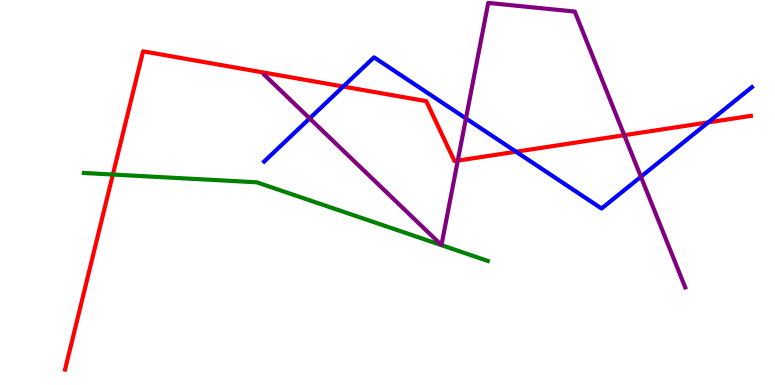[{'lines': ['blue', 'red'], 'intersections': [{'x': 4.43, 'y': 7.75}, {'x': 6.66, 'y': 6.06}, {'x': 9.14, 'y': 6.82}]}, {'lines': ['green', 'red'], 'intersections': [{'x': 1.46, 'y': 5.47}]}, {'lines': ['purple', 'red'], 'intersections': [{'x': 5.91, 'y': 5.83}, {'x': 8.06, 'y': 6.49}]}, {'lines': ['blue', 'green'], 'intersections': []}, {'lines': ['blue', 'purple'], 'intersections': [{'x': 4.0, 'y': 6.92}, {'x': 6.01, 'y': 6.92}, {'x': 8.27, 'y': 5.41}]}, {'lines': ['green', 'purple'], 'intersections': []}]